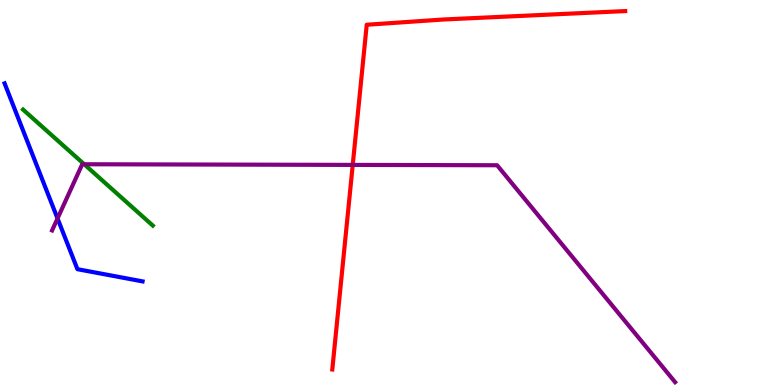[{'lines': ['blue', 'red'], 'intersections': []}, {'lines': ['green', 'red'], 'intersections': []}, {'lines': ['purple', 'red'], 'intersections': [{'x': 4.55, 'y': 5.72}]}, {'lines': ['blue', 'green'], 'intersections': []}, {'lines': ['blue', 'purple'], 'intersections': [{'x': 0.742, 'y': 4.33}]}, {'lines': ['green', 'purple'], 'intersections': [{'x': 1.09, 'y': 5.73}]}]